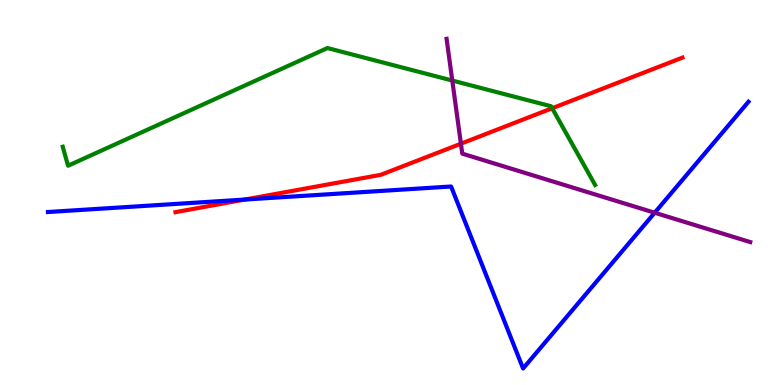[{'lines': ['blue', 'red'], 'intersections': [{'x': 3.16, 'y': 4.82}]}, {'lines': ['green', 'red'], 'intersections': [{'x': 7.12, 'y': 7.19}]}, {'lines': ['purple', 'red'], 'intersections': [{'x': 5.95, 'y': 6.27}]}, {'lines': ['blue', 'green'], 'intersections': []}, {'lines': ['blue', 'purple'], 'intersections': [{'x': 8.45, 'y': 4.47}]}, {'lines': ['green', 'purple'], 'intersections': [{'x': 5.84, 'y': 7.91}]}]